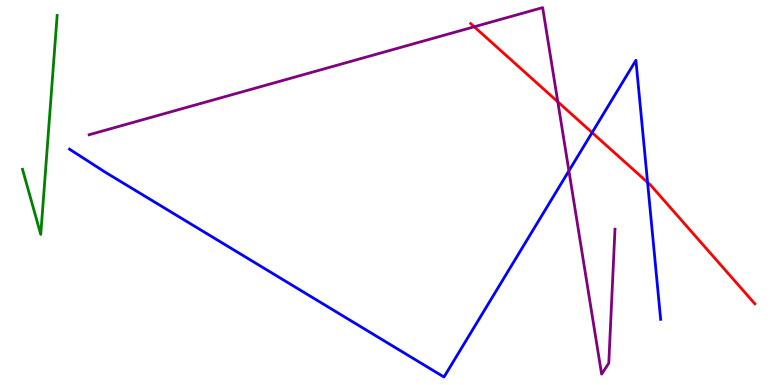[{'lines': ['blue', 'red'], 'intersections': [{'x': 7.64, 'y': 6.56}, {'x': 8.36, 'y': 5.26}]}, {'lines': ['green', 'red'], 'intersections': []}, {'lines': ['purple', 'red'], 'intersections': [{'x': 6.12, 'y': 9.3}, {'x': 7.2, 'y': 7.36}]}, {'lines': ['blue', 'green'], 'intersections': []}, {'lines': ['blue', 'purple'], 'intersections': [{'x': 7.34, 'y': 5.56}]}, {'lines': ['green', 'purple'], 'intersections': []}]